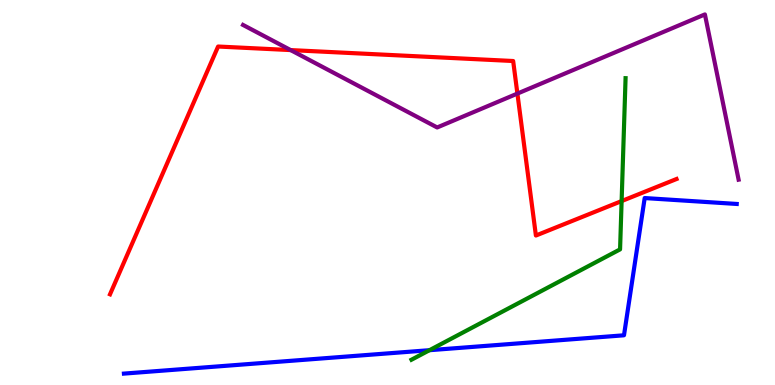[{'lines': ['blue', 'red'], 'intersections': []}, {'lines': ['green', 'red'], 'intersections': [{'x': 8.02, 'y': 4.78}]}, {'lines': ['purple', 'red'], 'intersections': [{'x': 3.75, 'y': 8.7}, {'x': 6.68, 'y': 7.57}]}, {'lines': ['blue', 'green'], 'intersections': [{'x': 5.54, 'y': 0.904}]}, {'lines': ['blue', 'purple'], 'intersections': []}, {'lines': ['green', 'purple'], 'intersections': []}]